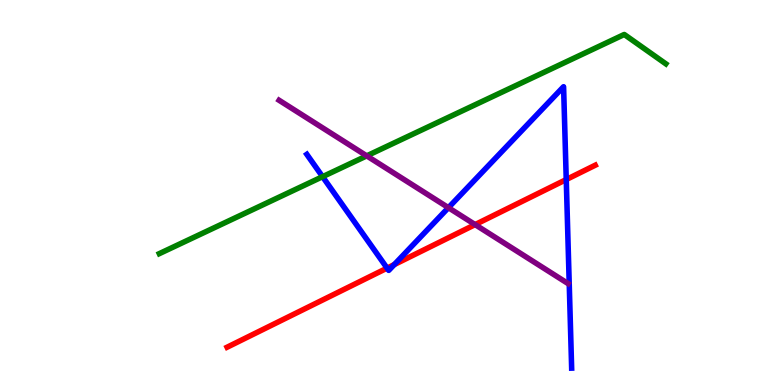[{'lines': ['blue', 'red'], 'intersections': [{'x': 4.99, 'y': 3.04}, {'x': 5.09, 'y': 3.13}, {'x': 7.31, 'y': 5.34}]}, {'lines': ['green', 'red'], 'intersections': []}, {'lines': ['purple', 'red'], 'intersections': [{'x': 6.13, 'y': 4.17}]}, {'lines': ['blue', 'green'], 'intersections': [{'x': 4.16, 'y': 5.41}]}, {'lines': ['blue', 'purple'], 'intersections': [{'x': 5.79, 'y': 4.61}]}, {'lines': ['green', 'purple'], 'intersections': [{'x': 4.73, 'y': 5.95}]}]